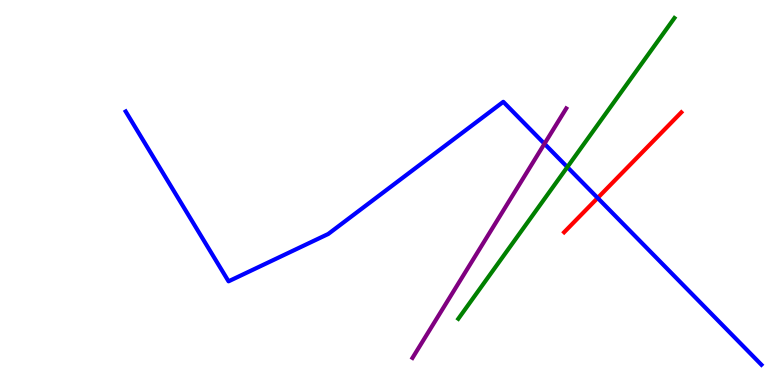[{'lines': ['blue', 'red'], 'intersections': [{'x': 7.71, 'y': 4.86}]}, {'lines': ['green', 'red'], 'intersections': []}, {'lines': ['purple', 'red'], 'intersections': []}, {'lines': ['blue', 'green'], 'intersections': [{'x': 7.32, 'y': 5.66}]}, {'lines': ['blue', 'purple'], 'intersections': [{'x': 7.03, 'y': 6.27}]}, {'lines': ['green', 'purple'], 'intersections': []}]